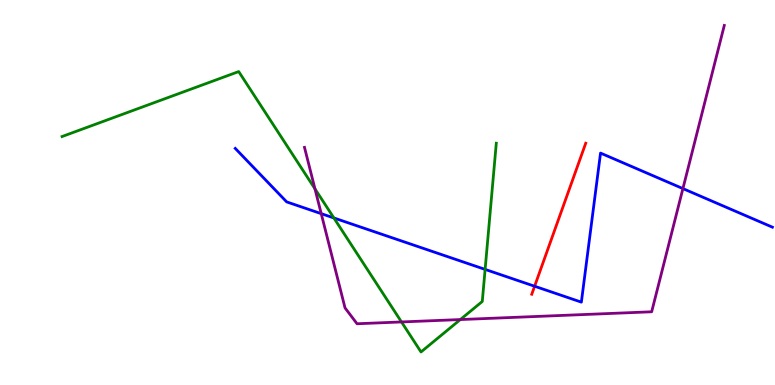[{'lines': ['blue', 'red'], 'intersections': [{'x': 6.9, 'y': 2.57}]}, {'lines': ['green', 'red'], 'intersections': []}, {'lines': ['purple', 'red'], 'intersections': []}, {'lines': ['blue', 'green'], 'intersections': [{'x': 4.31, 'y': 4.34}, {'x': 6.26, 'y': 3.0}]}, {'lines': ['blue', 'purple'], 'intersections': [{'x': 4.14, 'y': 4.45}, {'x': 8.81, 'y': 5.1}]}, {'lines': ['green', 'purple'], 'intersections': [{'x': 4.06, 'y': 5.09}, {'x': 5.18, 'y': 1.64}, {'x': 5.94, 'y': 1.7}]}]